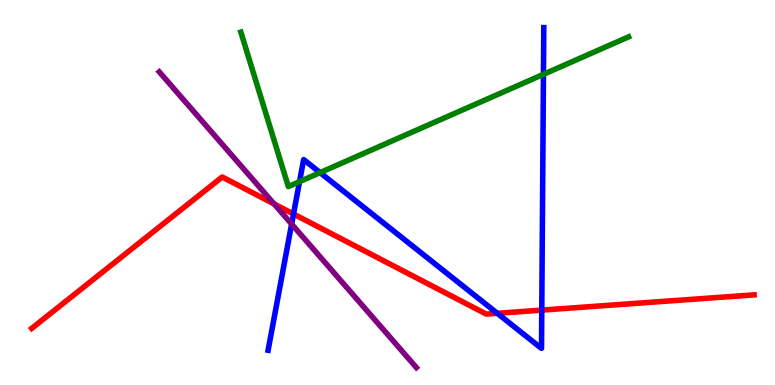[{'lines': ['blue', 'red'], 'intersections': [{'x': 3.79, 'y': 4.44}, {'x': 6.42, 'y': 1.86}, {'x': 6.99, 'y': 1.94}]}, {'lines': ['green', 'red'], 'intersections': []}, {'lines': ['purple', 'red'], 'intersections': [{'x': 3.54, 'y': 4.7}]}, {'lines': ['blue', 'green'], 'intersections': [{'x': 3.86, 'y': 5.28}, {'x': 4.13, 'y': 5.52}, {'x': 7.01, 'y': 8.07}]}, {'lines': ['blue', 'purple'], 'intersections': [{'x': 3.76, 'y': 4.18}]}, {'lines': ['green', 'purple'], 'intersections': []}]